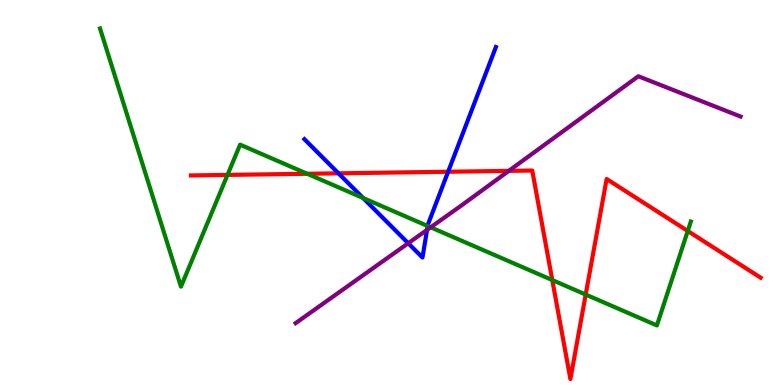[{'lines': ['blue', 'red'], 'intersections': [{'x': 4.37, 'y': 5.5}, {'x': 5.78, 'y': 5.54}]}, {'lines': ['green', 'red'], 'intersections': [{'x': 2.94, 'y': 5.46}, {'x': 3.96, 'y': 5.49}, {'x': 7.13, 'y': 2.73}, {'x': 7.56, 'y': 2.35}, {'x': 8.87, 'y': 4.0}]}, {'lines': ['purple', 'red'], 'intersections': [{'x': 6.57, 'y': 5.56}]}, {'lines': ['blue', 'green'], 'intersections': [{'x': 4.69, 'y': 4.86}, {'x': 5.52, 'y': 4.13}]}, {'lines': ['blue', 'purple'], 'intersections': [{'x': 5.27, 'y': 3.68}, {'x': 5.51, 'y': 4.03}]}, {'lines': ['green', 'purple'], 'intersections': [{'x': 5.56, 'y': 4.1}]}]